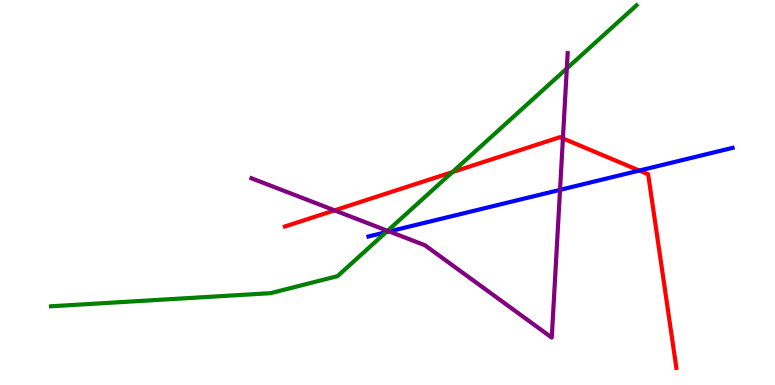[{'lines': ['blue', 'red'], 'intersections': [{'x': 8.25, 'y': 5.57}]}, {'lines': ['green', 'red'], 'intersections': [{'x': 5.84, 'y': 5.53}]}, {'lines': ['purple', 'red'], 'intersections': [{'x': 4.32, 'y': 4.54}, {'x': 7.26, 'y': 6.4}]}, {'lines': ['blue', 'green'], 'intersections': [{'x': 4.98, 'y': 3.97}]}, {'lines': ['blue', 'purple'], 'intersections': [{'x': 5.02, 'y': 3.99}, {'x': 7.23, 'y': 5.07}]}, {'lines': ['green', 'purple'], 'intersections': [{'x': 5.0, 'y': 4.0}, {'x': 7.31, 'y': 8.22}]}]